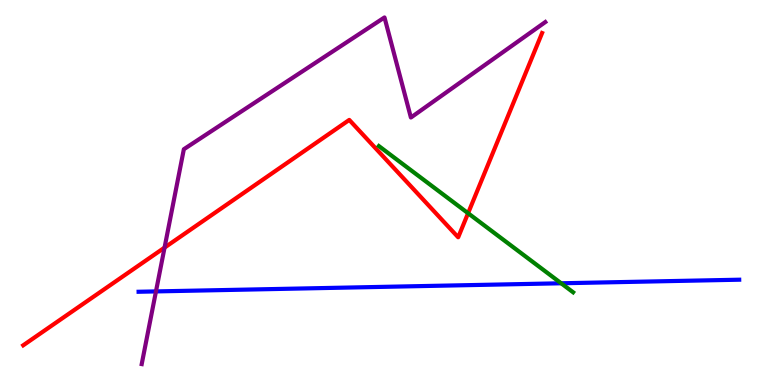[{'lines': ['blue', 'red'], 'intersections': []}, {'lines': ['green', 'red'], 'intersections': [{'x': 6.04, 'y': 4.46}]}, {'lines': ['purple', 'red'], 'intersections': [{'x': 2.12, 'y': 3.57}]}, {'lines': ['blue', 'green'], 'intersections': [{'x': 7.24, 'y': 2.64}]}, {'lines': ['blue', 'purple'], 'intersections': [{'x': 2.01, 'y': 2.43}]}, {'lines': ['green', 'purple'], 'intersections': []}]